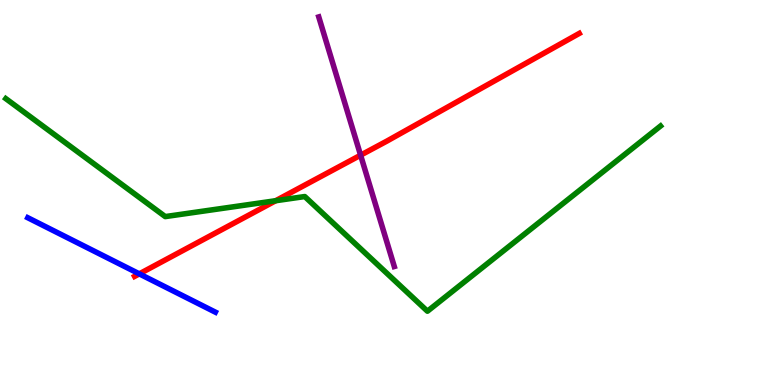[{'lines': ['blue', 'red'], 'intersections': [{'x': 1.8, 'y': 2.89}]}, {'lines': ['green', 'red'], 'intersections': [{'x': 3.56, 'y': 4.79}]}, {'lines': ['purple', 'red'], 'intersections': [{'x': 4.65, 'y': 5.97}]}, {'lines': ['blue', 'green'], 'intersections': []}, {'lines': ['blue', 'purple'], 'intersections': []}, {'lines': ['green', 'purple'], 'intersections': []}]